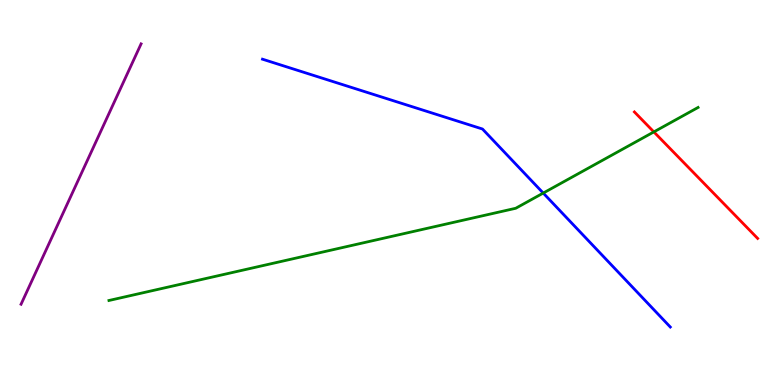[{'lines': ['blue', 'red'], 'intersections': []}, {'lines': ['green', 'red'], 'intersections': [{'x': 8.44, 'y': 6.57}]}, {'lines': ['purple', 'red'], 'intersections': []}, {'lines': ['blue', 'green'], 'intersections': [{'x': 7.01, 'y': 4.99}]}, {'lines': ['blue', 'purple'], 'intersections': []}, {'lines': ['green', 'purple'], 'intersections': []}]